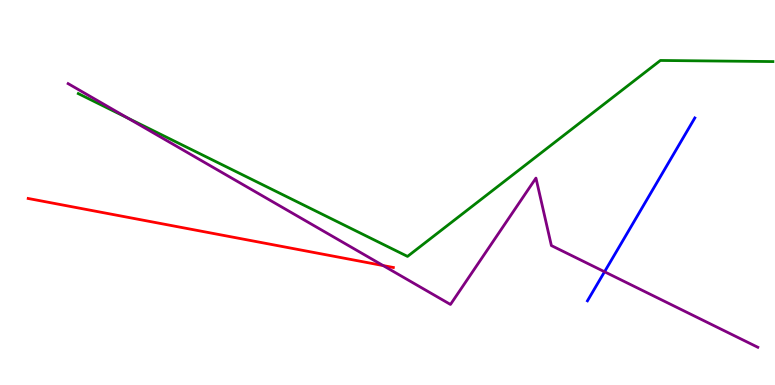[{'lines': ['blue', 'red'], 'intersections': []}, {'lines': ['green', 'red'], 'intersections': []}, {'lines': ['purple', 'red'], 'intersections': [{'x': 4.94, 'y': 3.1}]}, {'lines': ['blue', 'green'], 'intersections': []}, {'lines': ['blue', 'purple'], 'intersections': [{'x': 7.8, 'y': 2.94}]}, {'lines': ['green', 'purple'], 'intersections': [{'x': 1.65, 'y': 6.94}]}]